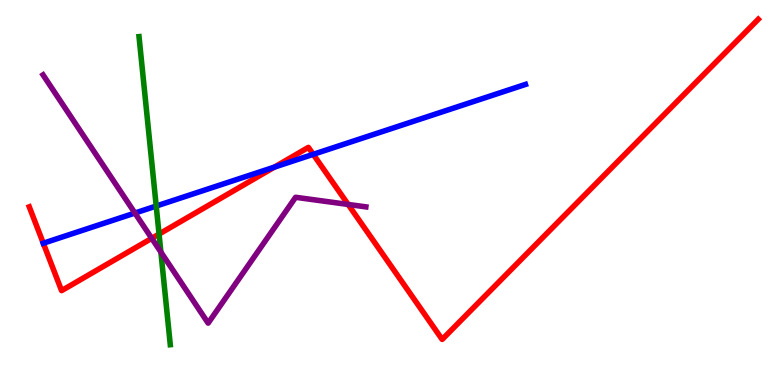[{'lines': ['blue', 'red'], 'intersections': [{'x': 0.559, 'y': 3.68}, {'x': 3.54, 'y': 5.66}, {'x': 4.04, 'y': 5.99}]}, {'lines': ['green', 'red'], 'intersections': [{'x': 2.05, 'y': 3.92}]}, {'lines': ['purple', 'red'], 'intersections': [{'x': 1.96, 'y': 3.81}, {'x': 4.49, 'y': 4.69}]}, {'lines': ['blue', 'green'], 'intersections': [{'x': 2.02, 'y': 4.65}]}, {'lines': ['blue', 'purple'], 'intersections': [{'x': 1.74, 'y': 4.47}]}, {'lines': ['green', 'purple'], 'intersections': [{'x': 2.08, 'y': 3.45}]}]